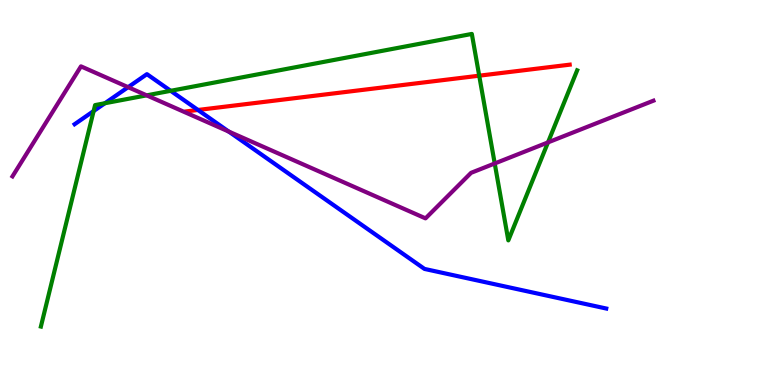[{'lines': ['blue', 'red'], 'intersections': [{'x': 2.55, 'y': 7.14}]}, {'lines': ['green', 'red'], 'intersections': [{'x': 6.18, 'y': 8.03}]}, {'lines': ['purple', 'red'], 'intersections': []}, {'lines': ['blue', 'green'], 'intersections': [{'x': 1.21, 'y': 7.12}, {'x': 1.35, 'y': 7.32}, {'x': 2.2, 'y': 7.64}]}, {'lines': ['blue', 'purple'], 'intersections': [{'x': 1.65, 'y': 7.74}, {'x': 2.95, 'y': 6.58}]}, {'lines': ['green', 'purple'], 'intersections': [{'x': 1.89, 'y': 7.52}, {'x': 6.38, 'y': 5.75}, {'x': 7.07, 'y': 6.3}]}]